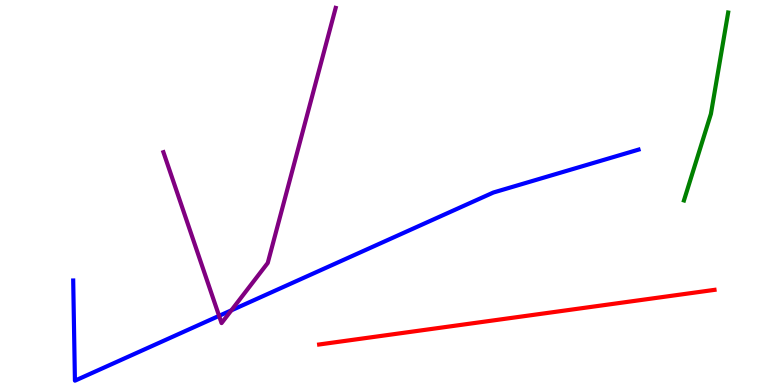[{'lines': ['blue', 'red'], 'intersections': []}, {'lines': ['green', 'red'], 'intersections': []}, {'lines': ['purple', 'red'], 'intersections': []}, {'lines': ['blue', 'green'], 'intersections': []}, {'lines': ['blue', 'purple'], 'intersections': [{'x': 2.83, 'y': 1.8}, {'x': 2.99, 'y': 1.94}]}, {'lines': ['green', 'purple'], 'intersections': []}]